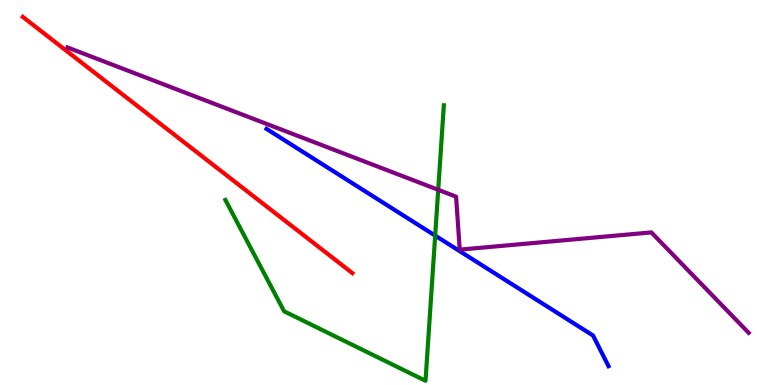[{'lines': ['blue', 'red'], 'intersections': []}, {'lines': ['green', 'red'], 'intersections': []}, {'lines': ['purple', 'red'], 'intersections': []}, {'lines': ['blue', 'green'], 'intersections': [{'x': 5.62, 'y': 3.88}]}, {'lines': ['blue', 'purple'], 'intersections': []}, {'lines': ['green', 'purple'], 'intersections': [{'x': 5.65, 'y': 5.07}]}]